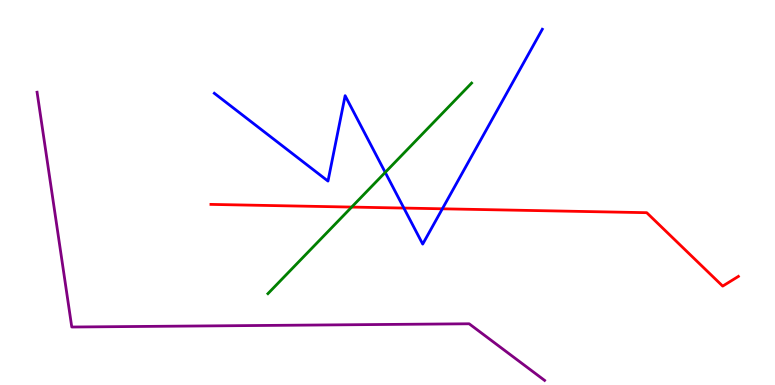[{'lines': ['blue', 'red'], 'intersections': [{'x': 5.21, 'y': 4.6}, {'x': 5.71, 'y': 4.58}]}, {'lines': ['green', 'red'], 'intersections': [{'x': 4.54, 'y': 4.62}]}, {'lines': ['purple', 'red'], 'intersections': []}, {'lines': ['blue', 'green'], 'intersections': [{'x': 4.97, 'y': 5.52}]}, {'lines': ['blue', 'purple'], 'intersections': []}, {'lines': ['green', 'purple'], 'intersections': []}]